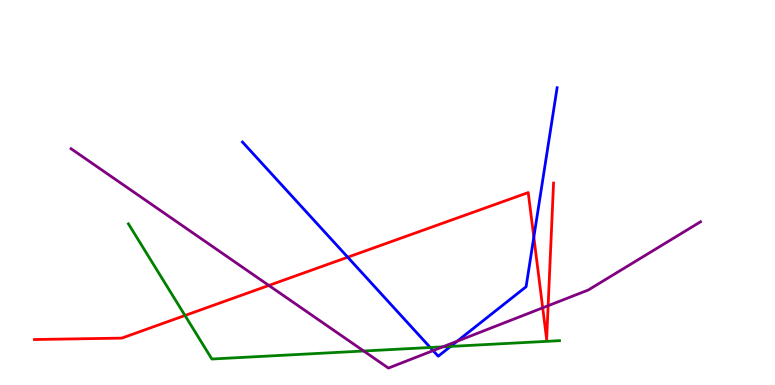[{'lines': ['blue', 'red'], 'intersections': [{'x': 4.49, 'y': 3.32}, {'x': 6.89, 'y': 3.84}]}, {'lines': ['green', 'red'], 'intersections': [{'x': 2.39, 'y': 1.81}]}, {'lines': ['purple', 'red'], 'intersections': [{'x': 3.47, 'y': 2.59}, {'x': 7.0, 'y': 2.0}, {'x': 7.07, 'y': 2.06}]}, {'lines': ['blue', 'green'], 'intersections': [{'x': 5.55, 'y': 0.974}, {'x': 5.81, 'y': 1.0}]}, {'lines': ['blue', 'purple'], 'intersections': [{'x': 5.59, 'y': 0.893}, {'x': 5.9, 'y': 1.14}]}, {'lines': ['green', 'purple'], 'intersections': [{'x': 4.69, 'y': 0.883}, {'x': 5.71, 'y': 0.991}]}]